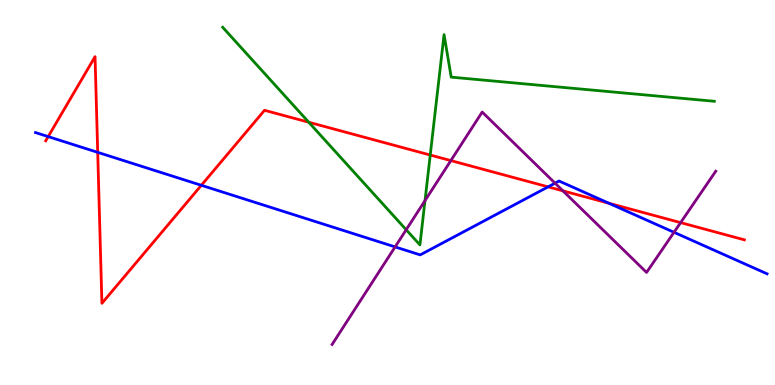[{'lines': ['blue', 'red'], 'intersections': [{'x': 0.622, 'y': 6.45}, {'x': 1.26, 'y': 6.04}, {'x': 2.6, 'y': 5.19}, {'x': 7.07, 'y': 5.15}, {'x': 7.86, 'y': 4.72}]}, {'lines': ['green', 'red'], 'intersections': [{'x': 3.98, 'y': 6.83}, {'x': 5.55, 'y': 5.97}]}, {'lines': ['purple', 'red'], 'intersections': [{'x': 5.82, 'y': 5.83}, {'x': 7.26, 'y': 5.04}, {'x': 8.78, 'y': 4.22}]}, {'lines': ['blue', 'green'], 'intersections': []}, {'lines': ['blue', 'purple'], 'intersections': [{'x': 5.1, 'y': 3.59}, {'x': 7.16, 'y': 5.24}, {'x': 8.7, 'y': 3.97}]}, {'lines': ['green', 'purple'], 'intersections': [{'x': 5.24, 'y': 4.03}, {'x': 5.48, 'y': 4.79}]}]